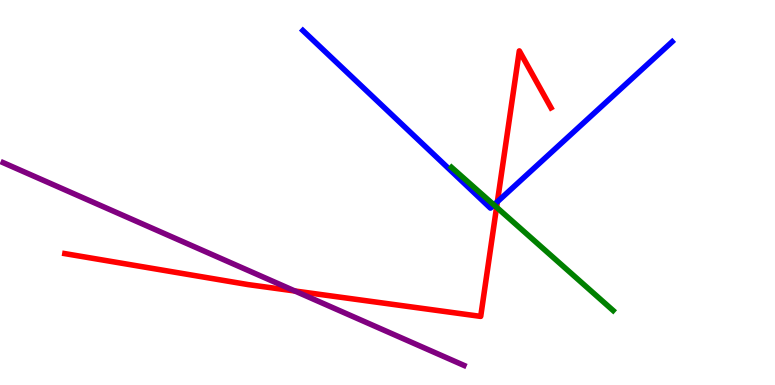[{'lines': ['blue', 'red'], 'intersections': [{'x': 6.42, 'y': 4.76}]}, {'lines': ['green', 'red'], 'intersections': [{'x': 6.41, 'y': 4.62}]}, {'lines': ['purple', 'red'], 'intersections': [{'x': 3.8, 'y': 2.44}]}, {'lines': ['blue', 'green'], 'intersections': [{'x': 6.37, 'y': 4.68}]}, {'lines': ['blue', 'purple'], 'intersections': []}, {'lines': ['green', 'purple'], 'intersections': []}]